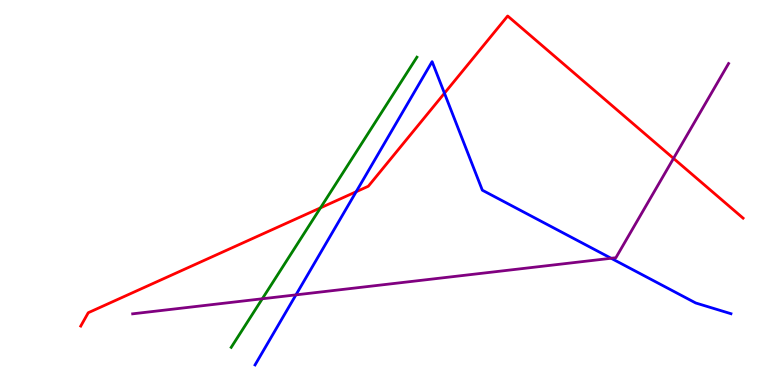[{'lines': ['blue', 'red'], 'intersections': [{'x': 4.6, 'y': 5.02}, {'x': 5.73, 'y': 7.58}]}, {'lines': ['green', 'red'], 'intersections': [{'x': 4.14, 'y': 4.6}]}, {'lines': ['purple', 'red'], 'intersections': [{'x': 8.69, 'y': 5.89}]}, {'lines': ['blue', 'green'], 'intersections': []}, {'lines': ['blue', 'purple'], 'intersections': [{'x': 3.82, 'y': 2.34}, {'x': 7.89, 'y': 3.29}]}, {'lines': ['green', 'purple'], 'intersections': [{'x': 3.38, 'y': 2.24}]}]